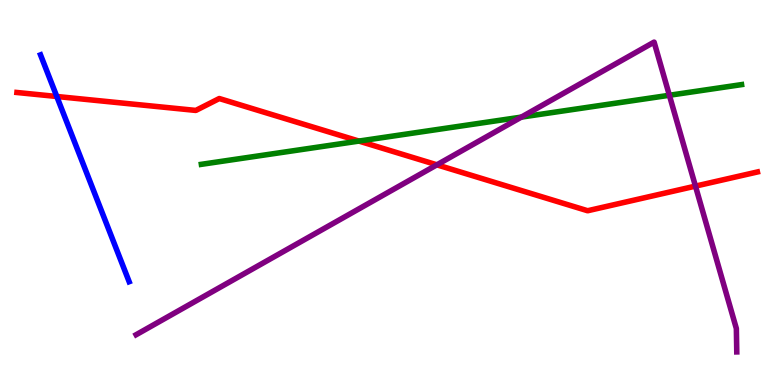[{'lines': ['blue', 'red'], 'intersections': [{'x': 0.733, 'y': 7.49}]}, {'lines': ['green', 'red'], 'intersections': [{'x': 4.63, 'y': 6.34}]}, {'lines': ['purple', 'red'], 'intersections': [{'x': 5.64, 'y': 5.72}, {'x': 8.97, 'y': 5.17}]}, {'lines': ['blue', 'green'], 'intersections': []}, {'lines': ['blue', 'purple'], 'intersections': []}, {'lines': ['green', 'purple'], 'intersections': [{'x': 6.73, 'y': 6.96}, {'x': 8.64, 'y': 7.53}]}]